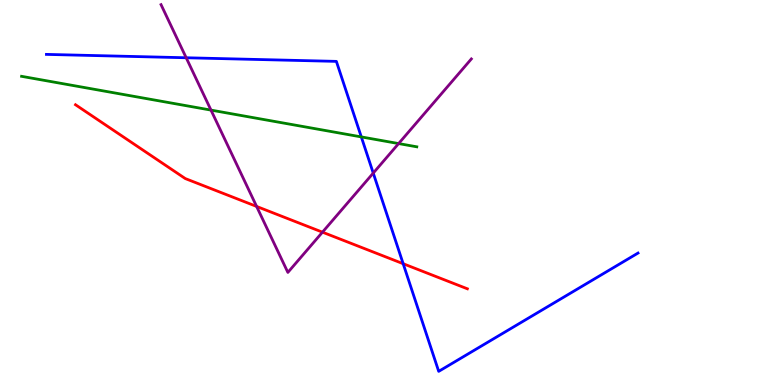[{'lines': ['blue', 'red'], 'intersections': [{'x': 5.2, 'y': 3.15}]}, {'lines': ['green', 'red'], 'intersections': []}, {'lines': ['purple', 'red'], 'intersections': [{'x': 3.31, 'y': 4.64}, {'x': 4.16, 'y': 3.97}]}, {'lines': ['blue', 'green'], 'intersections': [{'x': 4.66, 'y': 6.44}]}, {'lines': ['blue', 'purple'], 'intersections': [{'x': 2.4, 'y': 8.5}, {'x': 4.82, 'y': 5.5}]}, {'lines': ['green', 'purple'], 'intersections': [{'x': 2.72, 'y': 7.14}, {'x': 5.14, 'y': 6.27}]}]